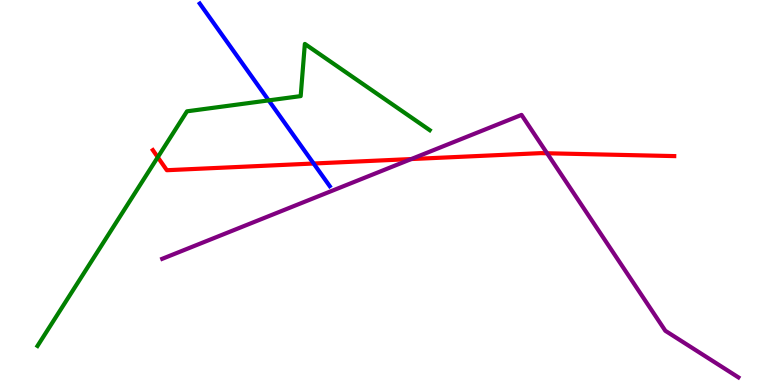[{'lines': ['blue', 'red'], 'intersections': [{'x': 4.05, 'y': 5.75}]}, {'lines': ['green', 'red'], 'intersections': [{'x': 2.04, 'y': 5.92}]}, {'lines': ['purple', 'red'], 'intersections': [{'x': 5.31, 'y': 5.87}, {'x': 7.06, 'y': 6.02}]}, {'lines': ['blue', 'green'], 'intersections': [{'x': 3.47, 'y': 7.39}]}, {'lines': ['blue', 'purple'], 'intersections': []}, {'lines': ['green', 'purple'], 'intersections': []}]